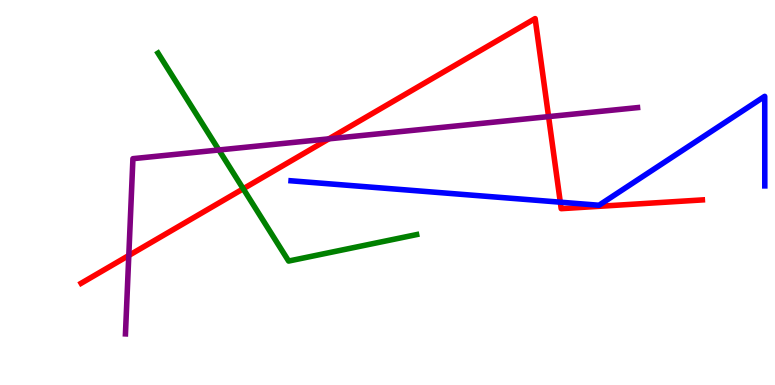[{'lines': ['blue', 'red'], 'intersections': [{'x': 7.23, 'y': 4.75}]}, {'lines': ['green', 'red'], 'intersections': [{'x': 3.14, 'y': 5.1}]}, {'lines': ['purple', 'red'], 'intersections': [{'x': 1.66, 'y': 3.36}, {'x': 4.24, 'y': 6.39}, {'x': 7.08, 'y': 6.97}]}, {'lines': ['blue', 'green'], 'intersections': []}, {'lines': ['blue', 'purple'], 'intersections': []}, {'lines': ['green', 'purple'], 'intersections': [{'x': 2.82, 'y': 6.1}]}]